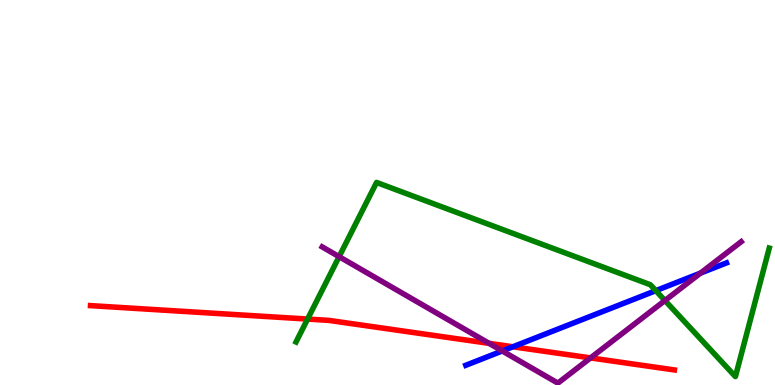[{'lines': ['blue', 'red'], 'intersections': [{'x': 6.62, 'y': 0.993}]}, {'lines': ['green', 'red'], 'intersections': [{'x': 3.97, 'y': 1.71}]}, {'lines': ['purple', 'red'], 'intersections': [{'x': 6.31, 'y': 1.08}, {'x': 7.62, 'y': 0.704}]}, {'lines': ['blue', 'green'], 'intersections': [{'x': 8.46, 'y': 2.45}]}, {'lines': ['blue', 'purple'], 'intersections': [{'x': 6.48, 'y': 0.884}, {'x': 9.04, 'y': 2.91}]}, {'lines': ['green', 'purple'], 'intersections': [{'x': 4.38, 'y': 3.33}, {'x': 8.58, 'y': 2.19}]}]